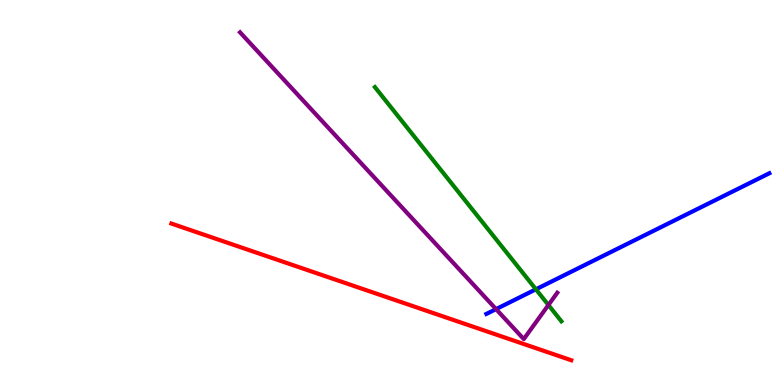[{'lines': ['blue', 'red'], 'intersections': []}, {'lines': ['green', 'red'], 'intersections': []}, {'lines': ['purple', 'red'], 'intersections': []}, {'lines': ['blue', 'green'], 'intersections': [{'x': 6.91, 'y': 2.49}]}, {'lines': ['blue', 'purple'], 'intersections': [{'x': 6.4, 'y': 1.97}]}, {'lines': ['green', 'purple'], 'intersections': [{'x': 7.08, 'y': 2.08}]}]